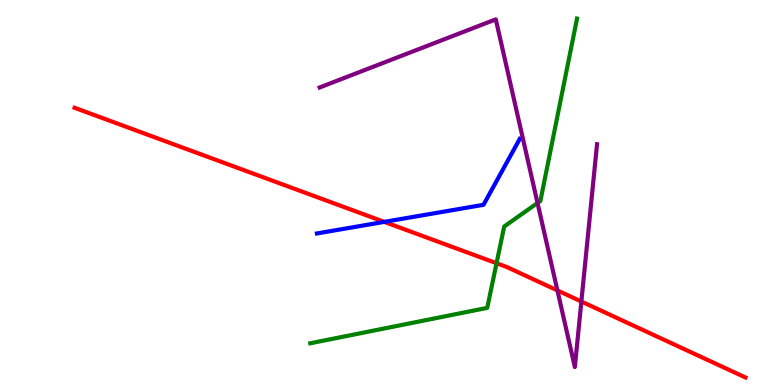[{'lines': ['blue', 'red'], 'intersections': [{'x': 4.96, 'y': 4.24}]}, {'lines': ['green', 'red'], 'intersections': [{'x': 6.41, 'y': 3.16}]}, {'lines': ['purple', 'red'], 'intersections': [{'x': 7.19, 'y': 2.46}, {'x': 7.5, 'y': 2.17}]}, {'lines': ['blue', 'green'], 'intersections': []}, {'lines': ['blue', 'purple'], 'intersections': []}, {'lines': ['green', 'purple'], 'intersections': [{'x': 6.94, 'y': 4.73}]}]